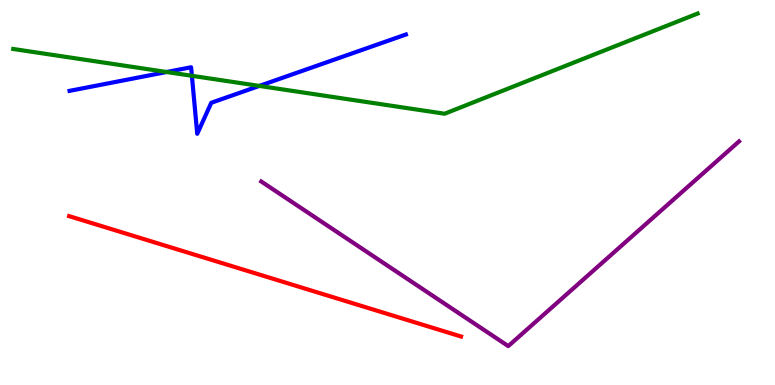[{'lines': ['blue', 'red'], 'intersections': []}, {'lines': ['green', 'red'], 'intersections': []}, {'lines': ['purple', 'red'], 'intersections': []}, {'lines': ['blue', 'green'], 'intersections': [{'x': 2.15, 'y': 8.13}, {'x': 2.48, 'y': 8.03}, {'x': 3.35, 'y': 7.77}]}, {'lines': ['blue', 'purple'], 'intersections': []}, {'lines': ['green', 'purple'], 'intersections': []}]